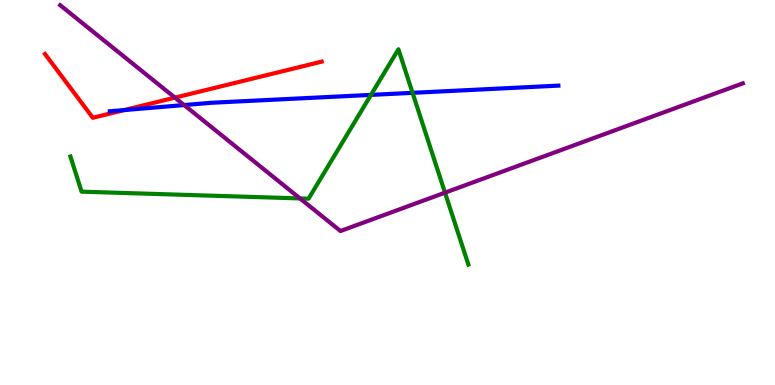[{'lines': ['blue', 'red'], 'intersections': [{'x': 1.6, 'y': 7.14}]}, {'lines': ['green', 'red'], 'intersections': []}, {'lines': ['purple', 'red'], 'intersections': [{'x': 2.26, 'y': 7.46}]}, {'lines': ['blue', 'green'], 'intersections': [{'x': 4.79, 'y': 7.54}, {'x': 5.32, 'y': 7.59}]}, {'lines': ['blue', 'purple'], 'intersections': [{'x': 2.38, 'y': 7.27}]}, {'lines': ['green', 'purple'], 'intersections': [{'x': 3.87, 'y': 4.85}, {'x': 5.74, 'y': 5.0}]}]